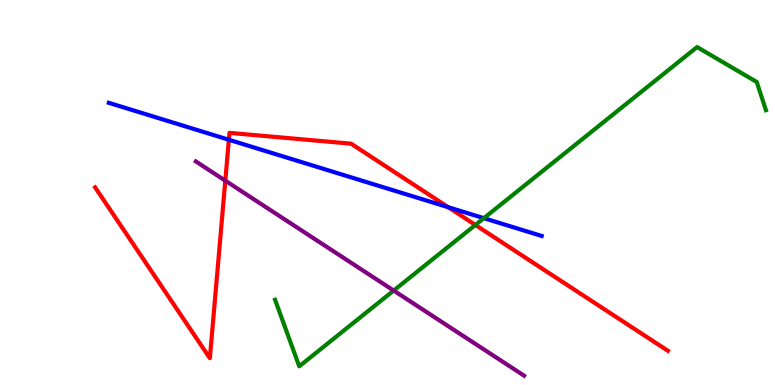[{'lines': ['blue', 'red'], 'intersections': [{'x': 2.95, 'y': 6.37}, {'x': 5.78, 'y': 4.62}]}, {'lines': ['green', 'red'], 'intersections': [{'x': 6.13, 'y': 4.16}]}, {'lines': ['purple', 'red'], 'intersections': [{'x': 2.91, 'y': 5.31}]}, {'lines': ['blue', 'green'], 'intersections': [{'x': 6.24, 'y': 4.33}]}, {'lines': ['blue', 'purple'], 'intersections': []}, {'lines': ['green', 'purple'], 'intersections': [{'x': 5.08, 'y': 2.45}]}]